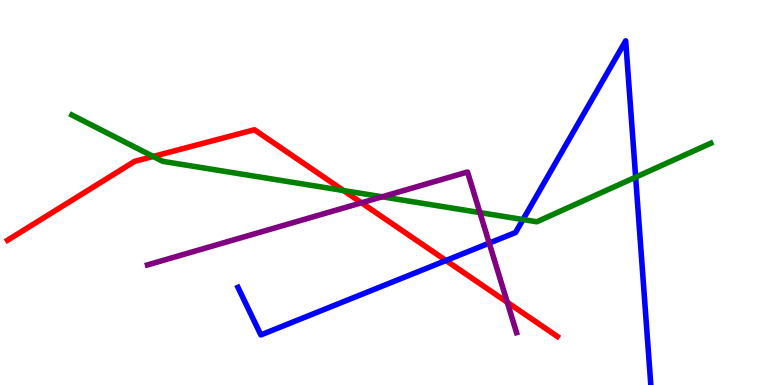[{'lines': ['blue', 'red'], 'intersections': [{'x': 5.75, 'y': 3.23}]}, {'lines': ['green', 'red'], 'intersections': [{'x': 1.98, 'y': 5.94}, {'x': 4.43, 'y': 5.05}]}, {'lines': ['purple', 'red'], 'intersections': [{'x': 4.66, 'y': 4.73}, {'x': 6.55, 'y': 2.15}]}, {'lines': ['blue', 'green'], 'intersections': [{'x': 6.75, 'y': 4.3}, {'x': 8.2, 'y': 5.4}]}, {'lines': ['blue', 'purple'], 'intersections': [{'x': 6.31, 'y': 3.69}]}, {'lines': ['green', 'purple'], 'intersections': [{'x': 4.93, 'y': 4.89}, {'x': 6.19, 'y': 4.48}]}]